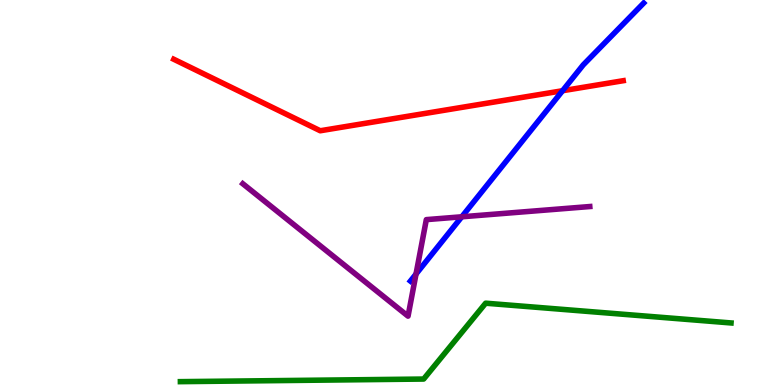[{'lines': ['blue', 'red'], 'intersections': [{'x': 7.26, 'y': 7.64}]}, {'lines': ['green', 'red'], 'intersections': []}, {'lines': ['purple', 'red'], 'intersections': []}, {'lines': ['blue', 'green'], 'intersections': []}, {'lines': ['blue', 'purple'], 'intersections': [{'x': 5.37, 'y': 2.88}, {'x': 5.96, 'y': 4.37}]}, {'lines': ['green', 'purple'], 'intersections': []}]